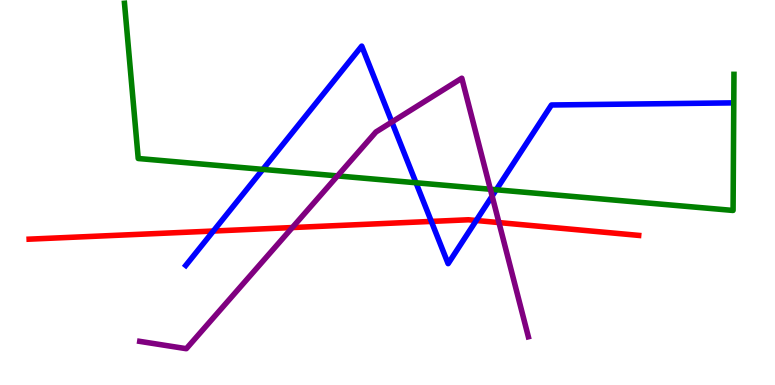[{'lines': ['blue', 'red'], 'intersections': [{'x': 2.75, 'y': 4.0}, {'x': 5.57, 'y': 4.25}, {'x': 6.15, 'y': 4.27}]}, {'lines': ['green', 'red'], 'intersections': []}, {'lines': ['purple', 'red'], 'intersections': [{'x': 3.77, 'y': 4.09}, {'x': 6.44, 'y': 4.22}]}, {'lines': ['blue', 'green'], 'intersections': [{'x': 3.39, 'y': 5.6}, {'x': 5.37, 'y': 5.25}, {'x': 6.4, 'y': 5.07}]}, {'lines': ['blue', 'purple'], 'intersections': [{'x': 5.06, 'y': 6.83}, {'x': 6.35, 'y': 4.91}]}, {'lines': ['green', 'purple'], 'intersections': [{'x': 4.35, 'y': 5.43}, {'x': 6.33, 'y': 5.08}]}]